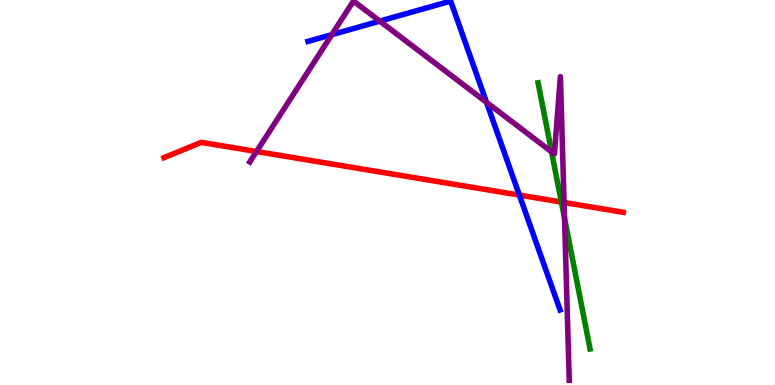[{'lines': ['blue', 'red'], 'intersections': [{'x': 6.7, 'y': 4.93}]}, {'lines': ['green', 'red'], 'intersections': [{'x': 7.24, 'y': 4.75}]}, {'lines': ['purple', 'red'], 'intersections': [{'x': 3.31, 'y': 6.06}, {'x': 7.28, 'y': 4.74}]}, {'lines': ['blue', 'green'], 'intersections': []}, {'lines': ['blue', 'purple'], 'intersections': [{'x': 4.28, 'y': 9.1}, {'x': 4.9, 'y': 9.45}, {'x': 6.28, 'y': 7.34}]}, {'lines': ['green', 'purple'], 'intersections': [{'x': 7.12, 'y': 6.06}, {'x': 7.28, 'y': 4.33}]}]